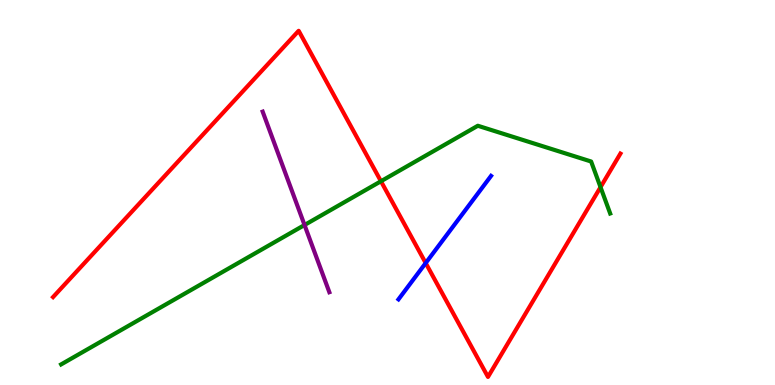[{'lines': ['blue', 'red'], 'intersections': [{'x': 5.49, 'y': 3.17}]}, {'lines': ['green', 'red'], 'intersections': [{'x': 4.92, 'y': 5.29}, {'x': 7.75, 'y': 5.14}]}, {'lines': ['purple', 'red'], 'intersections': []}, {'lines': ['blue', 'green'], 'intersections': []}, {'lines': ['blue', 'purple'], 'intersections': []}, {'lines': ['green', 'purple'], 'intersections': [{'x': 3.93, 'y': 4.16}]}]